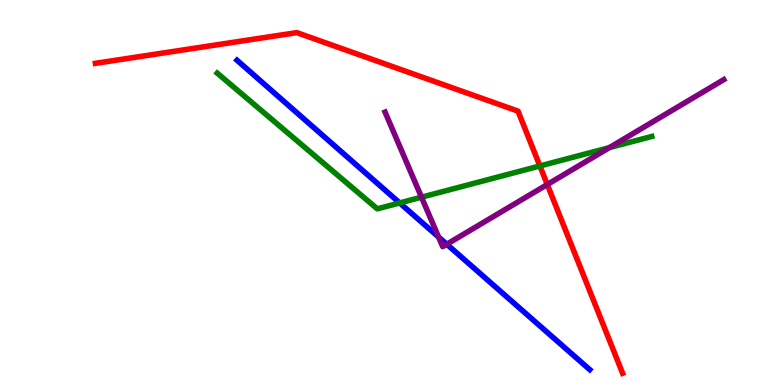[{'lines': ['blue', 'red'], 'intersections': []}, {'lines': ['green', 'red'], 'intersections': [{'x': 6.97, 'y': 5.69}]}, {'lines': ['purple', 'red'], 'intersections': [{'x': 7.06, 'y': 5.21}]}, {'lines': ['blue', 'green'], 'intersections': [{'x': 5.16, 'y': 4.73}]}, {'lines': ['blue', 'purple'], 'intersections': [{'x': 5.66, 'y': 3.84}, {'x': 5.76, 'y': 3.66}]}, {'lines': ['green', 'purple'], 'intersections': [{'x': 5.44, 'y': 4.88}, {'x': 7.86, 'y': 6.16}]}]